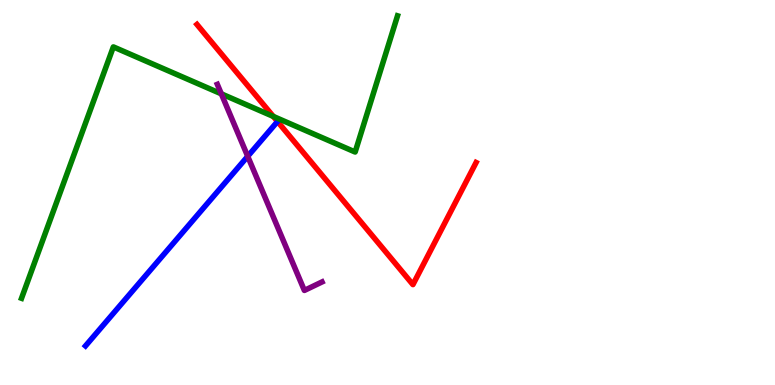[{'lines': ['blue', 'red'], 'intersections': [{'x': 3.58, 'y': 6.84}]}, {'lines': ['green', 'red'], 'intersections': [{'x': 3.53, 'y': 6.98}]}, {'lines': ['purple', 'red'], 'intersections': []}, {'lines': ['blue', 'green'], 'intersections': []}, {'lines': ['blue', 'purple'], 'intersections': [{'x': 3.2, 'y': 5.94}]}, {'lines': ['green', 'purple'], 'intersections': [{'x': 2.86, 'y': 7.56}]}]